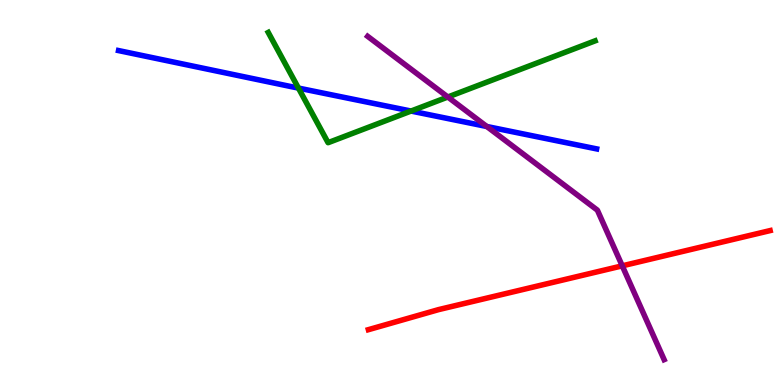[{'lines': ['blue', 'red'], 'intersections': []}, {'lines': ['green', 'red'], 'intersections': []}, {'lines': ['purple', 'red'], 'intersections': [{'x': 8.03, 'y': 3.1}]}, {'lines': ['blue', 'green'], 'intersections': [{'x': 3.85, 'y': 7.71}, {'x': 5.3, 'y': 7.12}]}, {'lines': ['blue', 'purple'], 'intersections': [{'x': 6.28, 'y': 6.71}]}, {'lines': ['green', 'purple'], 'intersections': [{'x': 5.78, 'y': 7.48}]}]